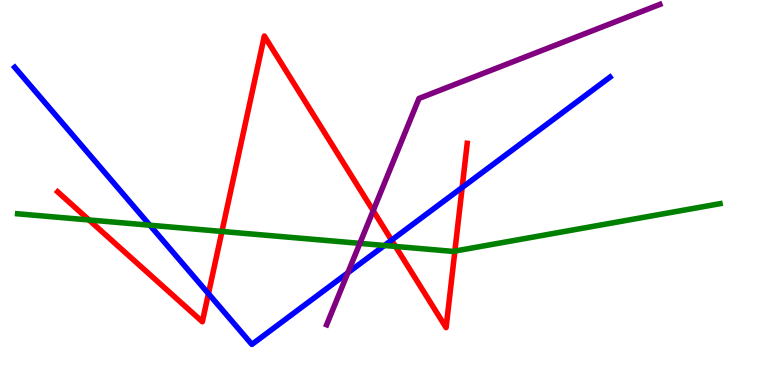[{'lines': ['blue', 'red'], 'intersections': [{'x': 2.69, 'y': 2.37}, {'x': 5.05, 'y': 3.76}, {'x': 5.96, 'y': 5.13}]}, {'lines': ['green', 'red'], 'intersections': [{'x': 1.15, 'y': 4.29}, {'x': 2.86, 'y': 3.99}, {'x': 5.1, 'y': 3.6}, {'x': 5.87, 'y': 3.48}]}, {'lines': ['purple', 'red'], 'intersections': [{'x': 4.82, 'y': 4.53}]}, {'lines': ['blue', 'green'], 'intersections': [{'x': 1.93, 'y': 4.15}, {'x': 4.96, 'y': 3.62}]}, {'lines': ['blue', 'purple'], 'intersections': [{'x': 4.49, 'y': 2.91}]}, {'lines': ['green', 'purple'], 'intersections': [{'x': 4.64, 'y': 3.68}]}]